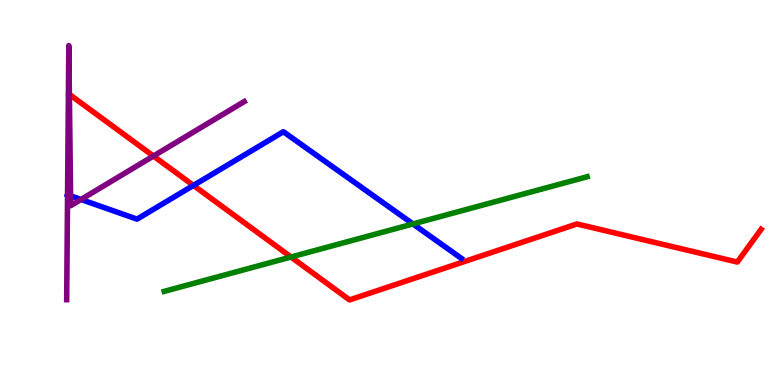[{'lines': ['blue', 'red'], 'intersections': [{'x': 2.5, 'y': 5.18}]}, {'lines': ['green', 'red'], 'intersections': [{'x': 3.76, 'y': 3.32}]}, {'lines': ['purple', 'red'], 'intersections': [{'x': 0.895, 'y': 7.55}, {'x': 1.98, 'y': 5.95}]}, {'lines': ['blue', 'green'], 'intersections': [{'x': 5.33, 'y': 4.18}]}, {'lines': ['blue', 'purple'], 'intersections': [{'x': 0.872, 'y': 4.94}, {'x': 0.911, 'y': 4.91}, {'x': 1.05, 'y': 4.82}]}, {'lines': ['green', 'purple'], 'intersections': []}]